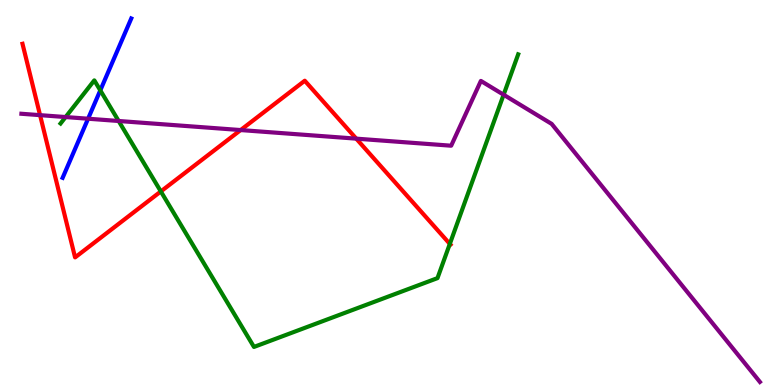[{'lines': ['blue', 'red'], 'intersections': []}, {'lines': ['green', 'red'], 'intersections': [{'x': 2.08, 'y': 5.03}, {'x': 5.8, 'y': 3.66}]}, {'lines': ['purple', 'red'], 'intersections': [{'x': 0.517, 'y': 7.01}, {'x': 3.1, 'y': 6.62}, {'x': 4.6, 'y': 6.4}]}, {'lines': ['blue', 'green'], 'intersections': [{'x': 1.29, 'y': 7.65}]}, {'lines': ['blue', 'purple'], 'intersections': [{'x': 1.14, 'y': 6.92}]}, {'lines': ['green', 'purple'], 'intersections': [{'x': 0.846, 'y': 6.96}, {'x': 1.53, 'y': 6.86}, {'x': 6.5, 'y': 7.54}]}]